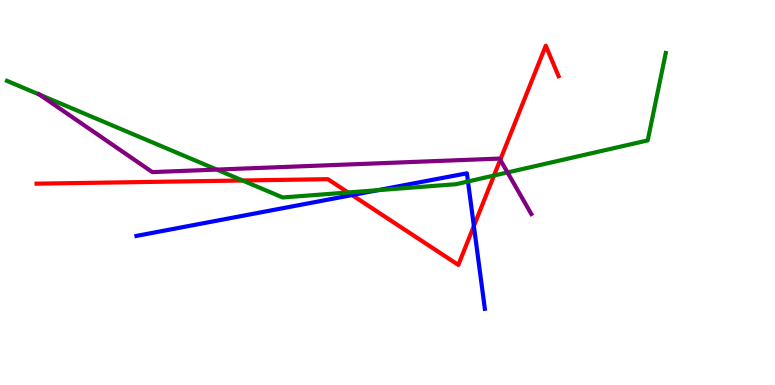[{'lines': ['blue', 'red'], 'intersections': [{'x': 4.54, 'y': 4.93}, {'x': 6.11, 'y': 4.13}]}, {'lines': ['green', 'red'], 'intersections': [{'x': 3.13, 'y': 5.31}, {'x': 4.49, 'y': 5.0}, {'x': 6.37, 'y': 5.44}]}, {'lines': ['purple', 'red'], 'intersections': [{'x': 6.46, 'y': 5.85}]}, {'lines': ['blue', 'green'], 'intersections': [{'x': 4.88, 'y': 5.06}, {'x': 6.04, 'y': 5.29}]}, {'lines': ['blue', 'purple'], 'intersections': []}, {'lines': ['green', 'purple'], 'intersections': [{'x': 0.511, 'y': 7.54}, {'x': 2.8, 'y': 5.6}, {'x': 6.55, 'y': 5.52}]}]